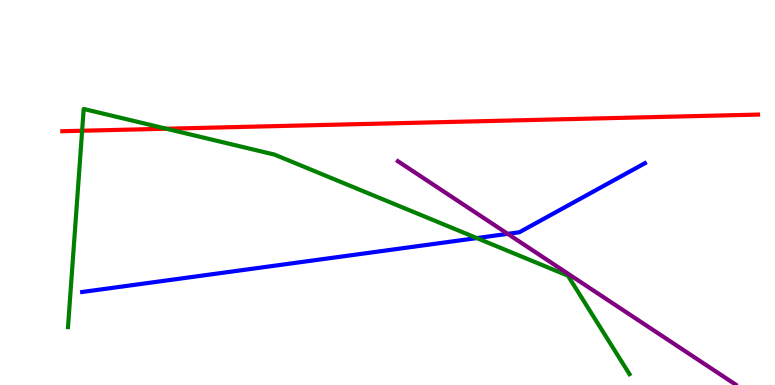[{'lines': ['blue', 'red'], 'intersections': []}, {'lines': ['green', 'red'], 'intersections': [{'x': 1.06, 'y': 6.6}, {'x': 2.15, 'y': 6.66}]}, {'lines': ['purple', 'red'], 'intersections': []}, {'lines': ['blue', 'green'], 'intersections': [{'x': 6.15, 'y': 3.82}]}, {'lines': ['blue', 'purple'], 'intersections': [{'x': 6.55, 'y': 3.93}]}, {'lines': ['green', 'purple'], 'intersections': []}]